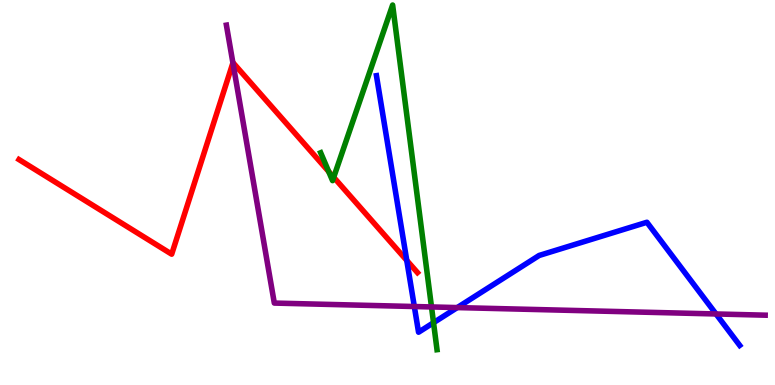[{'lines': ['blue', 'red'], 'intersections': [{'x': 5.25, 'y': 3.24}]}, {'lines': ['green', 'red'], 'intersections': [{'x': 4.24, 'y': 5.54}, {'x': 4.31, 'y': 5.4}]}, {'lines': ['purple', 'red'], 'intersections': [{'x': 3.01, 'y': 8.37}]}, {'lines': ['blue', 'green'], 'intersections': [{'x': 5.59, 'y': 1.62}]}, {'lines': ['blue', 'purple'], 'intersections': [{'x': 5.35, 'y': 2.04}, {'x': 5.9, 'y': 2.01}, {'x': 9.24, 'y': 1.85}]}, {'lines': ['green', 'purple'], 'intersections': [{'x': 5.57, 'y': 2.03}]}]